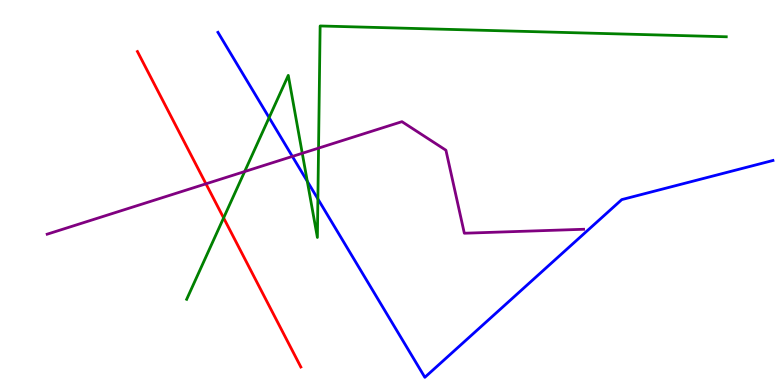[{'lines': ['blue', 'red'], 'intersections': []}, {'lines': ['green', 'red'], 'intersections': [{'x': 2.89, 'y': 4.34}]}, {'lines': ['purple', 'red'], 'intersections': [{'x': 2.66, 'y': 5.23}]}, {'lines': ['blue', 'green'], 'intersections': [{'x': 3.47, 'y': 6.94}, {'x': 3.97, 'y': 5.29}, {'x': 4.1, 'y': 4.83}]}, {'lines': ['blue', 'purple'], 'intersections': [{'x': 3.77, 'y': 5.94}]}, {'lines': ['green', 'purple'], 'intersections': [{'x': 3.16, 'y': 5.54}, {'x': 3.9, 'y': 6.02}, {'x': 4.11, 'y': 6.15}]}]